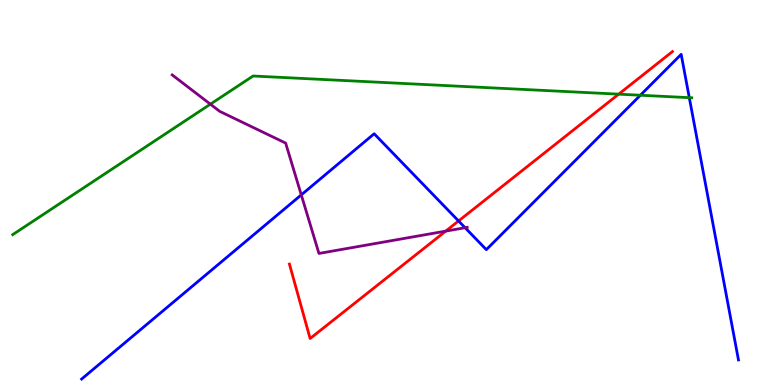[{'lines': ['blue', 'red'], 'intersections': [{'x': 5.92, 'y': 4.26}]}, {'lines': ['green', 'red'], 'intersections': [{'x': 7.98, 'y': 7.55}]}, {'lines': ['purple', 'red'], 'intersections': [{'x': 5.75, 'y': 4.0}]}, {'lines': ['blue', 'green'], 'intersections': [{'x': 8.26, 'y': 7.53}, {'x': 8.89, 'y': 7.46}]}, {'lines': ['blue', 'purple'], 'intersections': [{'x': 3.89, 'y': 4.94}, {'x': 6.0, 'y': 4.09}]}, {'lines': ['green', 'purple'], 'intersections': [{'x': 2.71, 'y': 7.29}]}]